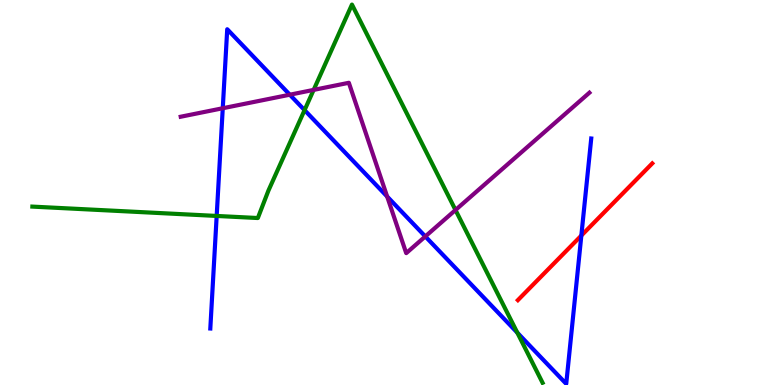[{'lines': ['blue', 'red'], 'intersections': [{'x': 7.5, 'y': 3.88}]}, {'lines': ['green', 'red'], 'intersections': []}, {'lines': ['purple', 'red'], 'intersections': []}, {'lines': ['blue', 'green'], 'intersections': [{'x': 2.8, 'y': 4.39}, {'x': 3.93, 'y': 7.14}, {'x': 6.68, 'y': 1.36}]}, {'lines': ['blue', 'purple'], 'intersections': [{'x': 2.87, 'y': 7.19}, {'x': 3.74, 'y': 7.54}, {'x': 5.0, 'y': 4.9}, {'x': 5.49, 'y': 3.86}]}, {'lines': ['green', 'purple'], 'intersections': [{'x': 4.05, 'y': 7.67}, {'x': 5.88, 'y': 4.55}]}]